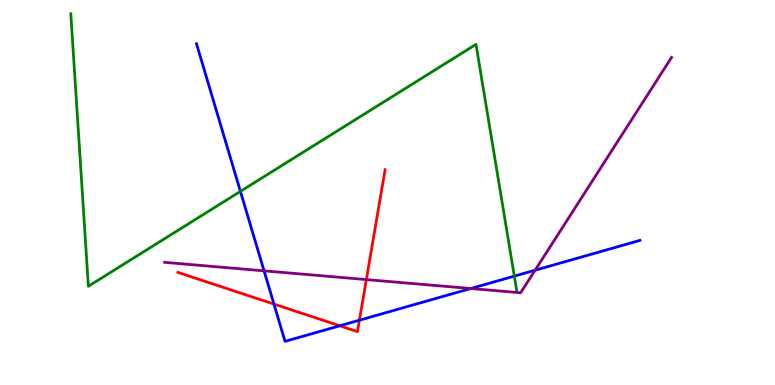[{'lines': ['blue', 'red'], 'intersections': [{'x': 3.53, 'y': 2.1}, {'x': 4.38, 'y': 1.54}, {'x': 4.64, 'y': 1.68}]}, {'lines': ['green', 'red'], 'intersections': []}, {'lines': ['purple', 'red'], 'intersections': [{'x': 4.73, 'y': 2.74}]}, {'lines': ['blue', 'green'], 'intersections': [{'x': 3.1, 'y': 5.03}, {'x': 6.64, 'y': 2.83}]}, {'lines': ['blue', 'purple'], 'intersections': [{'x': 3.41, 'y': 2.97}, {'x': 6.07, 'y': 2.51}, {'x': 6.9, 'y': 2.98}]}, {'lines': ['green', 'purple'], 'intersections': []}]